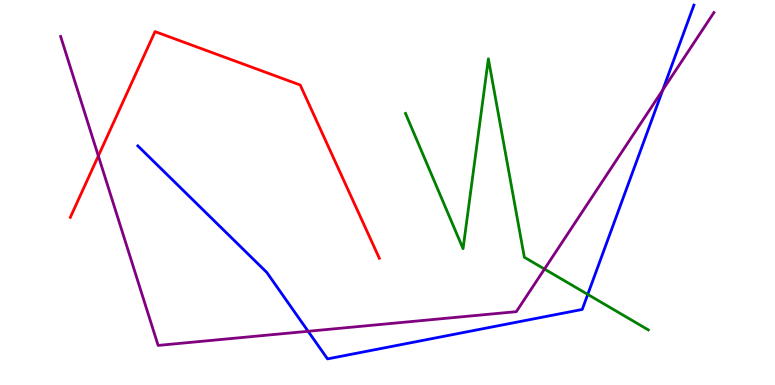[{'lines': ['blue', 'red'], 'intersections': []}, {'lines': ['green', 'red'], 'intersections': []}, {'lines': ['purple', 'red'], 'intersections': [{'x': 1.27, 'y': 5.95}]}, {'lines': ['blue', 'green'], 'intersections': [{'x': 7.58, 'y': 2.35}]}, {'lines': ['blue', 'purple'], 'intersections': [{'x': 3.98, 'y': 1.4}, {'x': 8.55, 'y': 7.66}]}, {'lines': ['green', 'purple'], 'intersections': [{'x': 7.03, 'y': 3.01}]}]